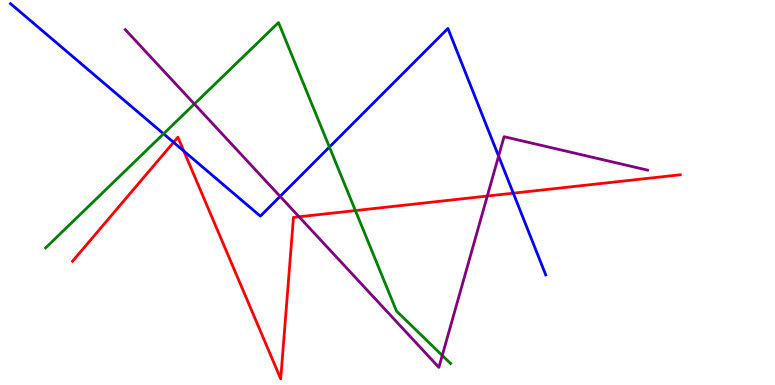[{'lines': ['blue', 'red'], 'intersections': [{'x': 2.24, 'y': 6.3}, {'x': 2.37, 'y': 6.08}, {'x': 6.62, 'y': 4.98}]}, {'lines': ['green', 'red'], 'intersections': [{'x': 4.59, 'y': 4.53}]}, {'lines': ['purple', 'red'], 'intersections': [{'x': 3.86, 'y': 4.37}, {'x': 6.29, 'y': 4.91}]}, {'lines': ['blue', 'green'], 'intersections': [{'x': 2.11, 'y': 6.52}, {'x': 4.25, 'y': 6.18}]}, {'lines': ['blue', 'purple'], 'intersections': [{'x': 3.61, 'y': 4.9}, {'x': 6.43, 'y': 5.95}]}, {'lines': ['green', 'purple'], 'intersections': [{'x': 2.51, 'y': 7.3}, {'x': 5.71, 'y': 0.767}]}]